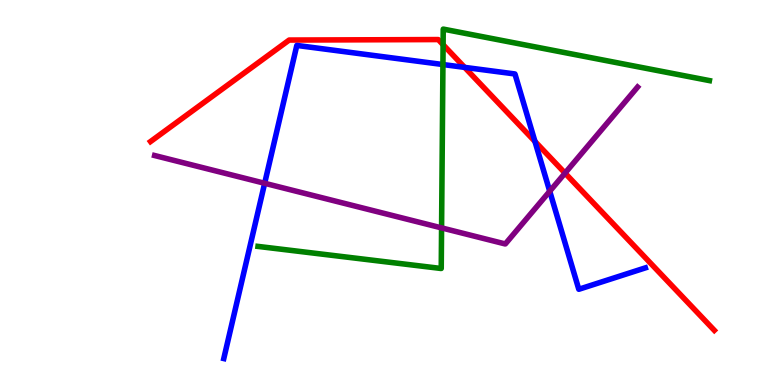[{'lines': ['blue', 'red'], 'intersections': [{'x': 6.0, 'y': 8.25}, {'x': 6.9, 'y': 6.33}]}, {'lines': ['green', 'red'], 'intersections': [{'x': 5.72, 'y': 8.84}]}, {'lines': ['purple', 'red'], 'intersections': [{'x': 7.29, 'y': 5.5}]}, {'lines': ['blue', 'green'], 'intersections': [{'x': 5.72, 'y': 8.32}]}, {'lines': ['blue', 'purple'], 'intersections': [{'x': 3.42, 'y': 5.24}, {'x': 7.09, 'y': 5.03}]}, {'lines': ['green', 'purple'], 'intersections': [{'x': 5.7, 'y': 4.08}]}]